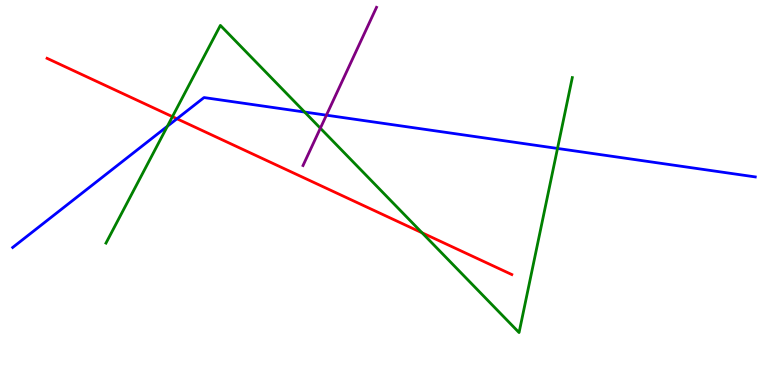[{'lines': ['blue', 'red'], 'intersections': [{'x': 2.28, 'y': 6.92}]}, {'lines': ['green', 'red'], 'intersections': [{'x': 2.22, 'y': 6.97}, {'x': 5.45, 'y': 3.95}]}, {'lines': ['purple', 'red'], 'intersections': []}, {'lines': ['blue', 'green'], 'intersections': [{'x': 2.16, 'y': 6.72}, {'x': 3.93, 'y': 7.09}, {'x': 7.19, 'y': 6.14}]}, {'lines': ['blue', 'purple'], 'intersections': [{'x': 4.21, 'y': 7.01}]}, {'lines': ['green', 'purple'], 'intersections': [{'x': 4.13, 'y': 6.67}]}]